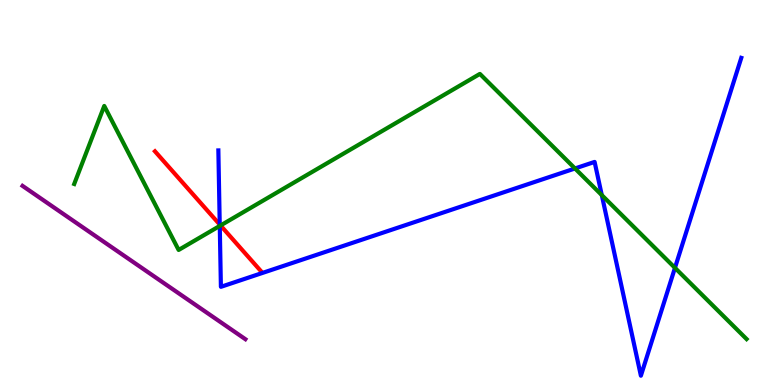[{'lines': ['blue', 'red'], 'intersections': [{'x': 2.84, 'y': 4.17}]}, {'lines': ['green', 'red'], 'intersections': [{'x': 2.85, 'y': 4.14}]}, {'lines': ['purple', 'red'], 'intersections': []}, {'lines': ['blue', 'green'], 'intersections': [{'x': 2.84, 'y': 4.13}, {'x': 7.42, 'y': 5.62}, {'x': 7.77, 'y': 4.93}, {'x': 8.71, 'y': 3.04}]}, {'lines': ['blue', 'purple'], 'intersections': []}, {'lines': ['green', 'purple'], 'intersections': []}]